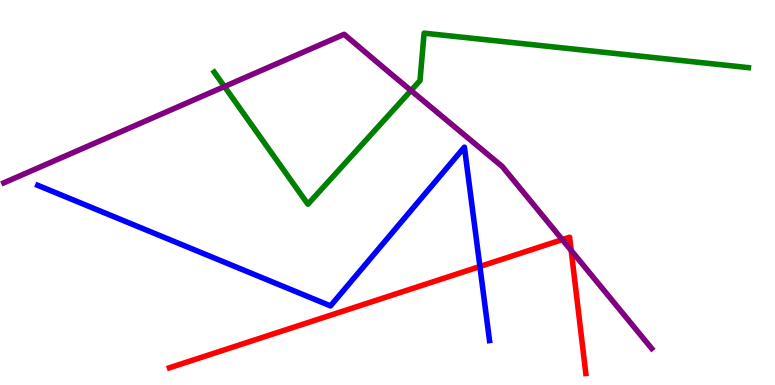[{'lines': ['blue', 'red'], 'intersections': [{'x': 6.19, 'y': 3.08}]}, {'lines': ['green', 'red'], 'intersections': []}, {'lines': ['purple', 'red'], 'intersections': [{'x': 7.26, 'y': 3.78}, {'x': 7.37, 'y': 3.5}]}, {'lines': ['blue', 'green'], 'intersections': []}, {'lines': ['blue', 'purple'], 'intersections': []}, {'lines': ['green', 'purple'], 'intersections': [{'x': 2.9, 'y': 7.75}, {'x': 5.3, 'y': 7.65}]}]